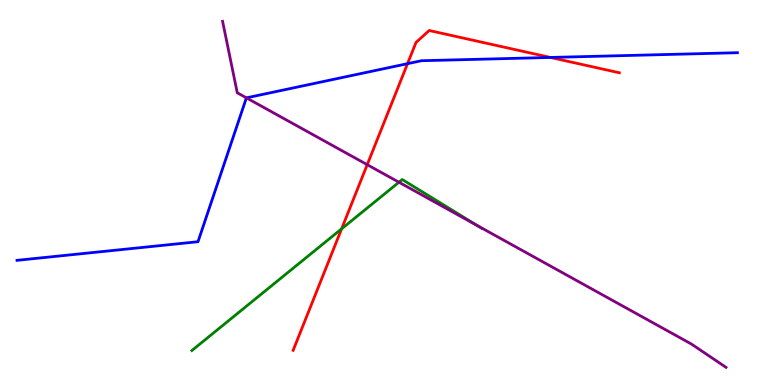[{'lines': ['blue', 'red'], 'intersections': [{'x': 5.26, 'y': 8.35}, {'x': 7.1, 'y': 8.51}]}, {'lines': ['green', 'red'], 'intersections': [{'x': 4.41, 'y': 4.06}]}, {'lines': ['purple', 'red'], 'intersections': [{'x': 4.74, 'y': 5.72}]}, {'lines': ['blue', 'green'], 'intersections': []}, {'lines': ['blue', 'purple'], 'intersections': [{'x': 3.18, 'y': 7.46}]}, {'lines': ['green', 'purple'], 'intersections': [{'x': 5.15, 'y': 5.27}, {'x': 6.16, 'y': 4.14}]}]